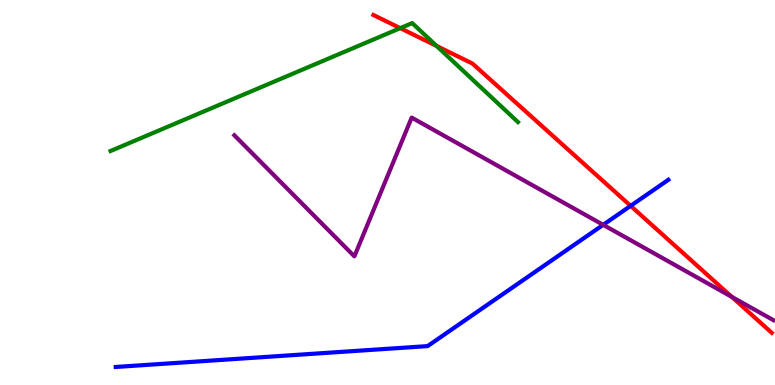[{'lines': ['blue', 'red'], 'intersections': [{'x': 8.14, 'y': 4.65}]}, {'lines': ['green', 'red'], 'intersections': [{'x': 5.16, 'y': 9.27}, {'x': 5.63, 'y': 8.81}]}, {'lines': ['purple', 'red'], 'intersections': [{'x': 9.44, 'y': 2.29}]}, {'lines': ['blue', 'green'], 'intersections': []}, {'lines': ['blue', 'purple'], 'intersections': [{'x': 7.78, 'y': 4.16}]}, {'lines': ['green', 'purple'], 'intersections': []}]